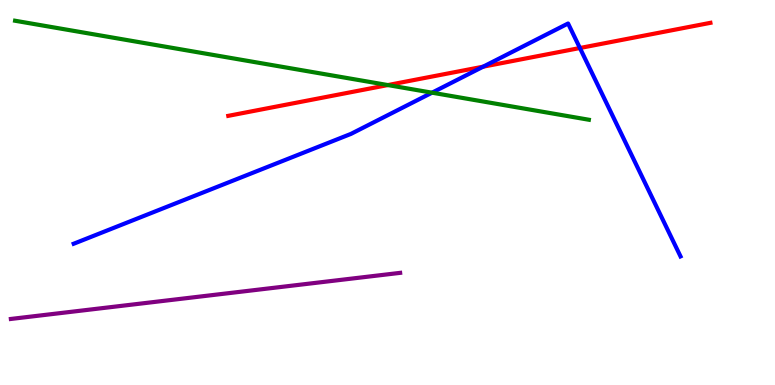[{'lines': ['blue', 'red'], 'intersections': [{'x': 6.23, 'y': 8.27}, {'x': 7.48, 'y': 8.75}]}, {'lines': ['green', 'red'], 'intersections': [{'x': 5.0, 'y': 7.79}]}, {'lines': ['purple', 'red'], 'intersections': []}, {'lines': ['blue', 'green'], 'intersections': [{'x': 5.57, 'y': 7.59}]}, {'lines': ['blue', 'purple'], 'intersections': []}, {'lines': ['green', 'purple'], 'intersections': []}]